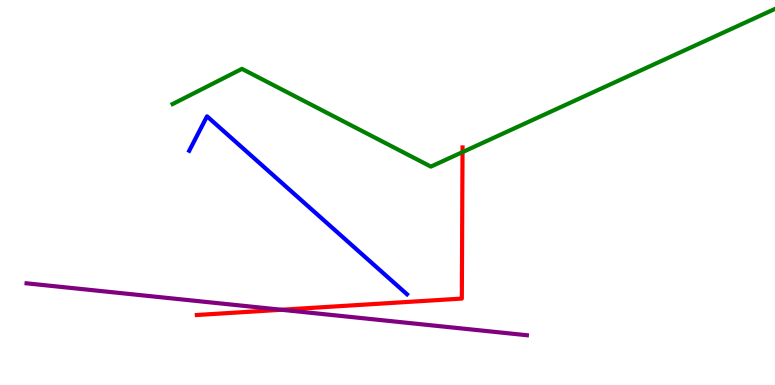[{'lines': ['blue', 'red'], 'intersections': []}, {'lines': ['green', 'red'], 'intersections': [{'x': 5.97, 'y': 6.05}]}, {'lines': ['purple', 'red'], 'intersections': [{'x': 3.63, 'y': 1.95}]}, {'lines': ['blue', 'green'], 'intersections': []}, {'lines': ['blue', 'purple'], 'intersections': []}, {'lines': ['green', 'purple'], 'intersections': []}]